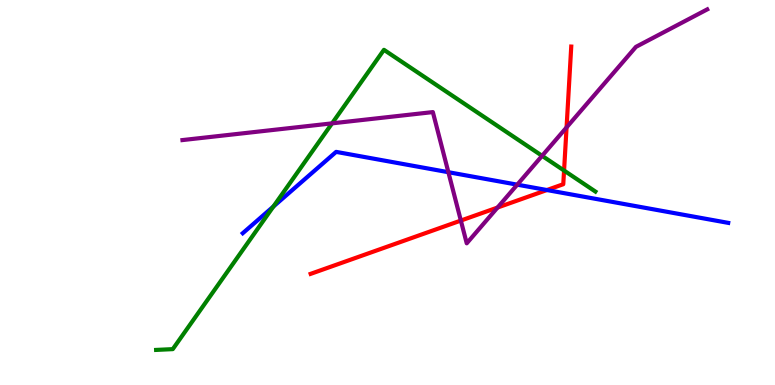[{'lines': ['blue', 'red'], 'intersections': [{'x': 7.06, 'y': 5.06}]}, {'lines': ['green', 'red'], 'intersections': [{'x': 7.28, 'y': 5.57}]}, {'lines': ['purple', 'red'], 'intersections': [{'x': 5.95, 'y': 4.27}, {'x': 6.42, 'y': 4.61}, {'x': 7.31, 'y': 6.69}]}, {'lines': ['blue', 'green'], 'intersections': [{'x': 3.53, 'y': 4.64}]}, {'lines': ['blue', 'purple'], 'intersections': [{'x': 5.79, 'y': 5.53}, {'x': 6.67, 'y': 5.2}]}, {'lines': ['green', 'purple'], 'intersections': [{'x': 4.28, 'y': 6.8}, {'x': 6.99, 'y': 5.95}]}]